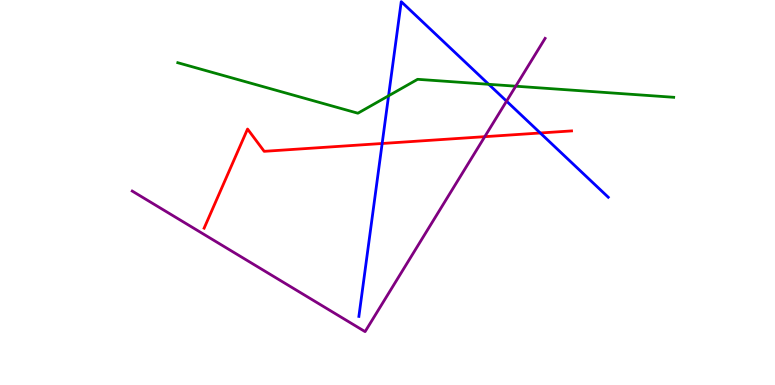[{'lines': ['blue', 'red'], 'intersections': [{'x': 4.93, 'y': 6.27}, {'x': 6.97, 'y': 6.55}]}, {'lines': ['green', 'red'], 'intersections': []}, {'lines': ['purple', 'red'], 'intersections': [{'x': 6.26, 'y': 6.45}]}, {'lines': ['blue', 'green'], 'intersections': [{'x': 5.01, 'y': 7.51}, {'x': 6.31, 'y': 7.81}]}, {'lines': ['blue', 'purple'], 'intersections': [{'x': 6.54, 'y': 7.37}]}, {'lines': ['green', 'purple'], 'intersections': [{'x': 6.65, 'y': 7.76}]}]